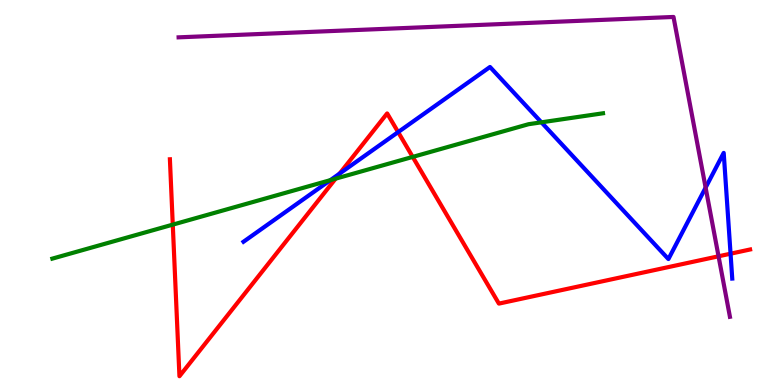[{'lines': ['blue', 'red'], 'intersections': [{'x': 4.38, 'y': 5.49}, {'x': 5.14, 'y': 6.57}, {'x': 9.43, 'y': 3.41}]}, {'lines': ['green', 'red'], 'intersections': [{'x': 2.23, 'y': 4.17}, {'x': 4.33, 'y': 5.36}, {'x': 5.33, 'y': 5.92}]}, {'lines': ['purple', 'red'], 'intersections': [{'x': 9.27, 'y': 3.34}]}, {'lines': ['blue', 'green'], 'intersections': [{'x': 4.26, 'y': 5.32}, {'x': 6.99, 'y': 6.82}]}, {'lines': ['blue', 'purple'], 'intersections': [{'x': 9.1, 'y': 5.13}]}, {'lines': ['green', 'purple'], 'intersections': []}]